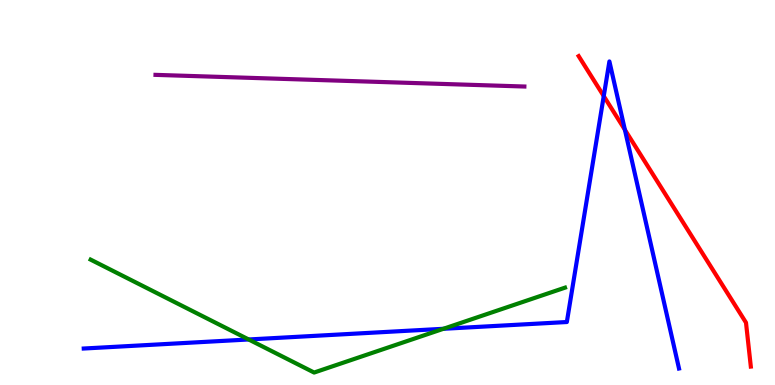[{'lines': ['blue', 'red'], 'intersections': [{'x': 7.79, 'y': 7.5}, {'x': 8.06, 'y': 6.63}]}, {'lines': ['green', 'red'], 'intersections': []}, {'lines': ['purple', 'red'], 'intersections': []}, {'lines': ['blue', 'green'], 'intersections': [{'x': 3.21, 'y': 1.18}, {'x': 5.72, 'y': 1.46}]}, {'lines': ['blue', 'purple'], 'intersections': []}, {'lines': ['green', 'purple'], 'intersections': []}]